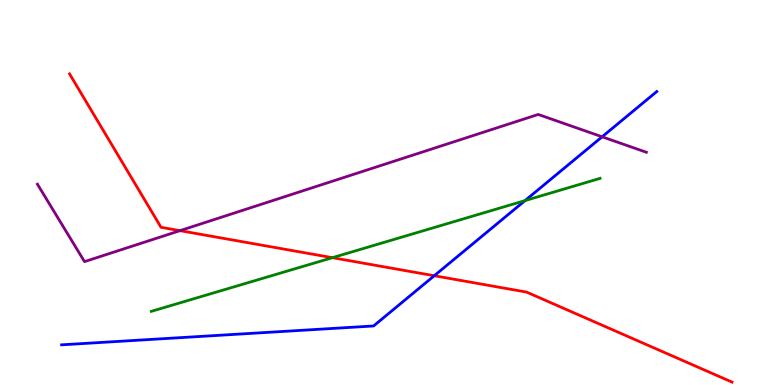[{'lines': ['blue', 'red'], 'intersections': [{'x': 5.6, 'y': 2.84}]}, {'lines': ['green', 'red'], 'intersections': [{'x': 4.29, 'y': 3.31}]}, {'lines': ['purple', 'red'], 'intersections': [{'x': 2.32, 'y': 4.01}]}, {'lines': ['blue', 'green'], 'intersections': [{'x': 6.77, 'y': 4.79}]}, {'lines': ['blue', 'purple'], 'intersections': [{'x': 7.77, 'y': 6.45}]}, {'lines': ['green', 'purple'], 'intersections': []}]